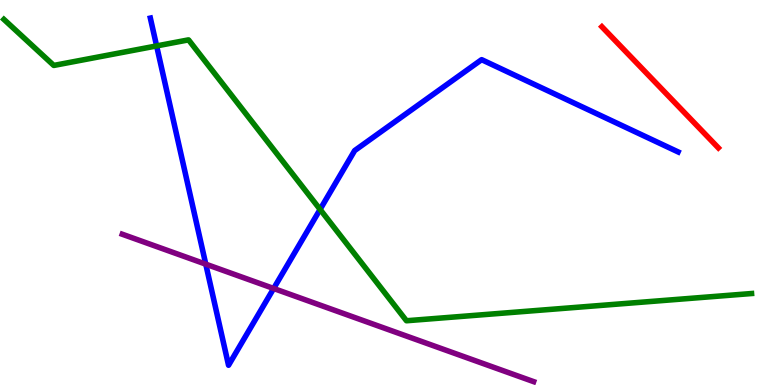[{'lines': ['blue', 'red'], 'intersections': []}, {'lines': ['green', 'red'], 'intersections': []}, {'lines': ['purple', 'red'], 'intersections': []}, {'lines': ['blue', 'green'], 'intersections': [{'x': 2.02, 'y': 8.81}, {'x': 4.13, 'y': 4.56}]}, {'lines': ['blue', 'purple'], 'intersections': [{'x': 2.66, 'y': 3.14}, {'x': 3.53, 'y': 2.51}]}, {'lines': ['green', 'purple'], 'intersections': []}]